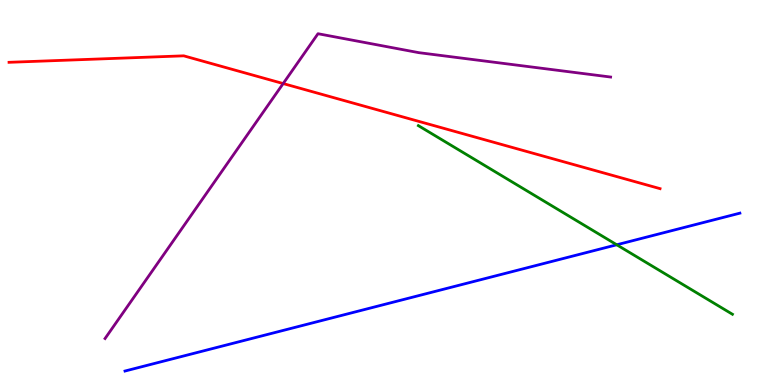[{'lines': ['blue', 'red'], 'intersections': []}, {'lines': ['green', 'red'], 'intersections': []}, {'lines': ['purple', 'red'], 'intersections': [{'x': 3.65, 'y': 7.83}]}, {'lines': ['blue', 'green'], 'intersections': [{'x': 7.96, 'y': 3.64}]}, {'lines': ['blue', 'purple'], 'intersections': []}, {'lines': ['green', 'purple'], 'intersections': []}]